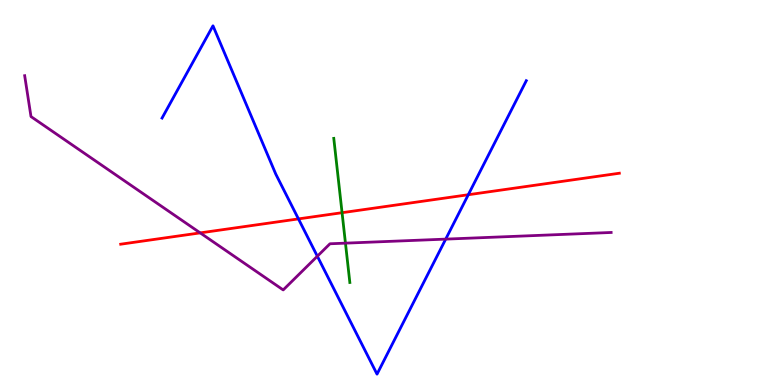[{'lines': ['blue', 'red'], 'intersections': [{'x': 3.85, 'y': 4.31}, {'x': 6.04, 'y': 4.94}]}, {'lines': ['green', 'red'], 'intersections': [{'x': 4.41, 'y': 4.48}]}, {'lines': ['purple', 'red'], 'intersections': [{'x': 2.58, 'y': 3.95}]}, {'lines': ['blue', 'green'], 'intersections': []}, {'lines': ['blue', 'purple'], 'intersections': [{'x': 4.09, 'y': 3.34}, {'x': 5.75, 'y': 3.79}]}, {'lines': ['green', 'purple'], 'intersections': [{'x': 4.46, 'y': 3.68}]}]